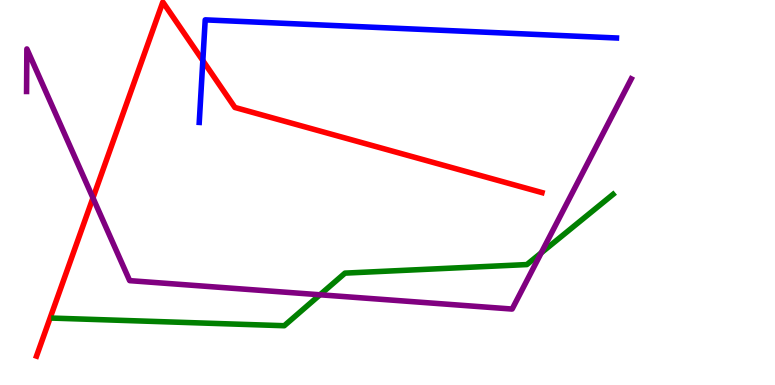[{'lines': ['blue', 'red'], 'intersections': [{'x': 2.62, 'y': 8.43}]}, {'lines': ['green', 'red'], 'intersections': []}, {'lines': ['purple', 'red'], 'intersections': [{'x': 1.2, 'y': 4.86}]}, {'lines': ['blue', 'green'], 'intersections': []}, {'lines': ['blue', 'purple'], 'intersections': []}, {'lines': ['green', 'purple'], 'intersections': [{'x': 4.13, 'y': 2.34}, {'x': 6.98, 'y': 3.43}]}]